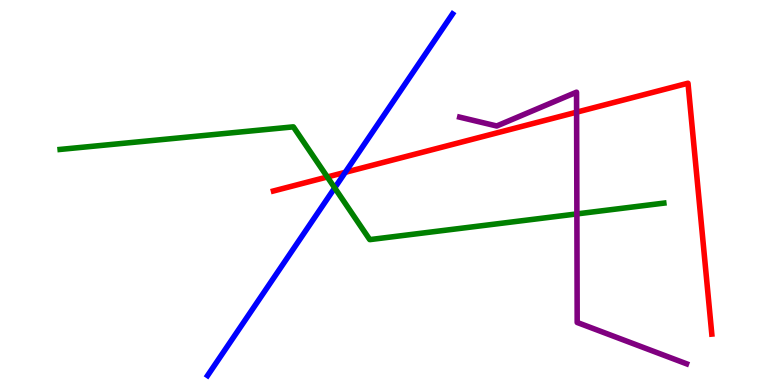[{'lines': ['blue', 'red'], 'intersections': [{'x': 4.46, 'y': 5.52}]}, {'lines': ['green', 'red'], 'intersections': [{'x': 4.22, 'y': 5.4}]}, {'lines': ['purple', 'red'], 'intersections': [{'x': 7.44, 'y': 7.09}]}, {'lines': ['blue', 'green'], 'intersections': [{'x': 4.32, 'y': 5.12}]}, {'lines': ['blue', 'purple'], 'intersections': []}, {'lines': ['green', 'purple'], 'intersections': [{'x': 7.44, 'y': 4.44}]}]